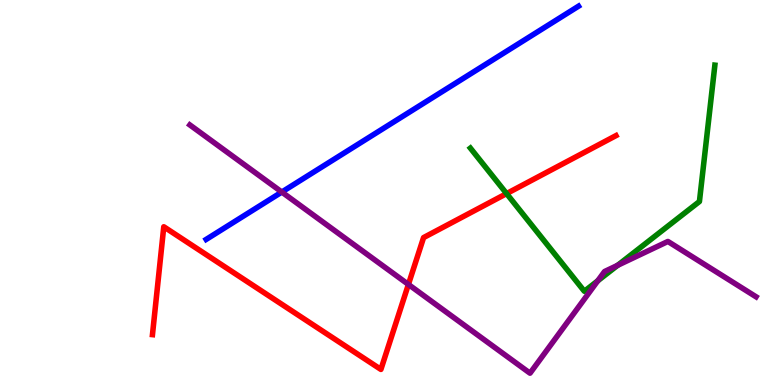[{'lines': ['blue', 'red'], 'intersections': []}, {'lines': ['green', 'red'], 'intersections': [{'x': 6.54, 'y': 4.97}]}, {'lines': ['purple', 'red'], 'intersections': [{'x': 5.27, 'y': 2.61}]}, {'lines': ['blue', 'green'], 'intersections': []}, {'lines': ['blue', 'purple'], 'intersections': [{'x': 3.64, 'y': 5.01}]}, {'lines': ['green', 'purple'], 'intersections': [{'x': 7.71, 'y': 2.71}, {'x': 7.97, 'y': 3.11}]}]